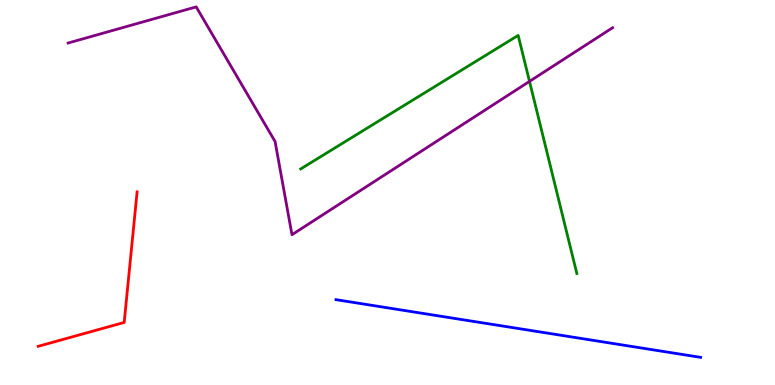[{'lines': ['blue', 'red'], 'intersections': []}, {'lines': ['green', 'red'], 'intersections': []}, {'lines': ['purple', 'red'], 'intersections': []}, {'lines': ['blue', 'green'], 'intersections': []}, {'lines': ['blue', 'purple'], 'intersections': []}, {'lines': ['green', 'purple'], 'intersections': [{'x': 6.83, 'y': 7.89}]}]